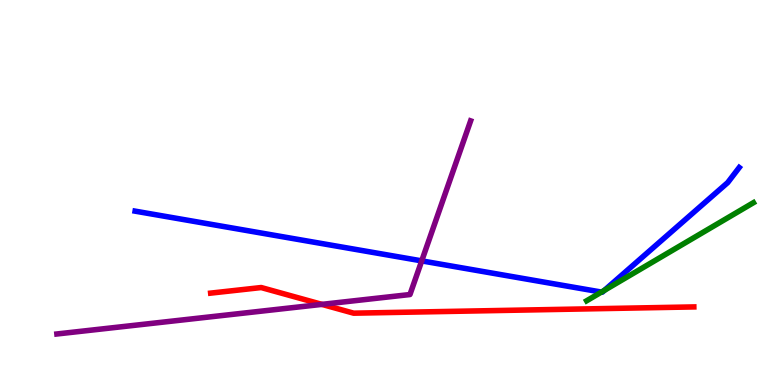[{'lines': ['blue', 'red'], 'intersections': []}, {'lines': ['green', 'red'], 'intersections': []}, {'lines': ['purple', 'red'], 'intersections': [{'x': 4.15, 'y': 2.09}]}, {'lines': ['blue', 'green'], 'intersections': [{'x': 7.76, 'y': 2.41}, {'x': 7.8, 'y': 2.46}]}, {'lines': ['blue', 'purple'], 'intersections': [{'x': 5.44, 'y': 3.22}]}, {'lines': ['green', 'purple'], 'intersections': []}]